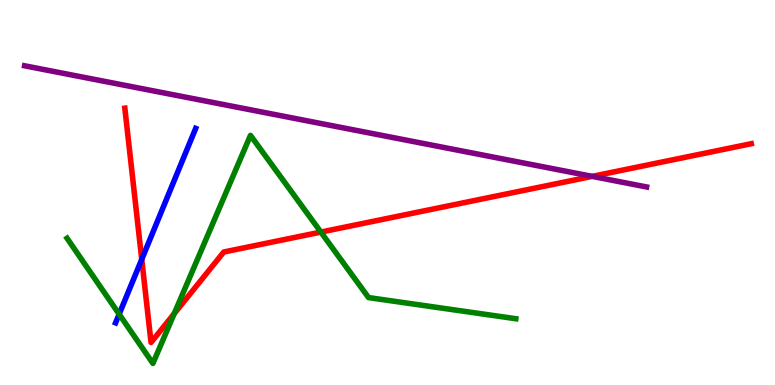[{'lines': ['blue', 'red'], 'intersections': [{'x': 1.83, 'y': 3.26}]}, {'lines': ['green', 'red'], 'intersections': [{'x': 2.25, 'y': 1.85}, {'x': 4.14, 'y': 3.97}]}, {'lines': ['purple', 'red'], 'intersections': [{'x': 7.64, 'y': 5.42}]}, {'lines': ['blue', 'green'], 'intersections': [{'x': 1.54, 'y': 1.84}]}, {'lines': ['blue', 'purple'], 'intersections': []}, {'lines': ['green', 'purple'], 'intersections': []}]